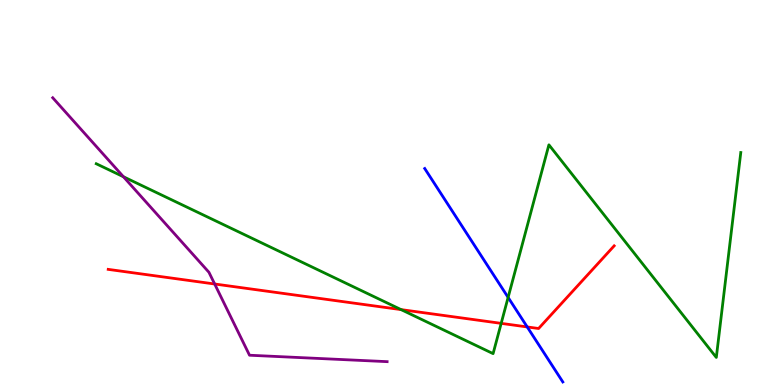[{'lines': ['blue', 'red'], 'intersections': [{'x': 6.8, 'y': 1.51}]}, {'lines': ['green', 'red'], 'intersections': [{'x': 5.18, 'y': 1.96}, {'x': 6.47, 'y': 1.6}]}, {'lines': ['purple', 'red'], 'intersections': [{'x': 2.77, 'y': 2.62}]}, {'lines': ['blue', 'green'], 'intersections': [{'x': 6.56, 'y': 2.27}]}, {'lines': ['blue', 'purple'], 'intersections': []}, {'lines': ['green', 'purple'], 'intersections': [{'x': 1.59, 'y': 5.41}]}]